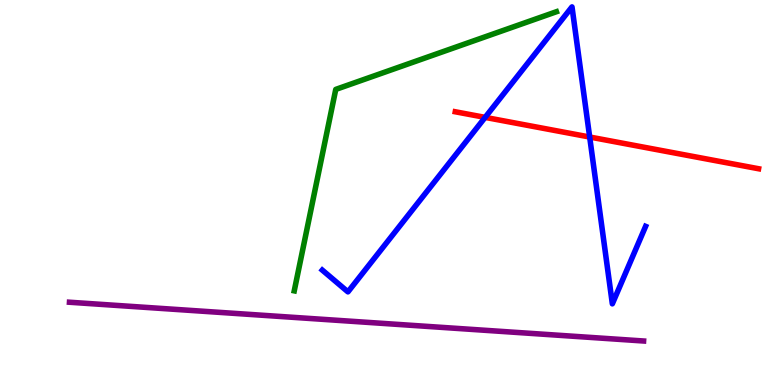[{'lines': ['blue', 'red'], 'intersections': [{'x': 6.26, 'y': 6.95}, {'x': 7.61, 'y': 6.44}]}, {'lines': ['green', 'red'], 'intersections': []}, {'lines': ['purple', 'red'], 'intersections': []}, {'lines': ['blue', 'green'], 'intersections': []}, {'lines': ['blue', 'purple'], 'intersections': []}, {'lines': ['green', 'purple'], 'intersections': []}]